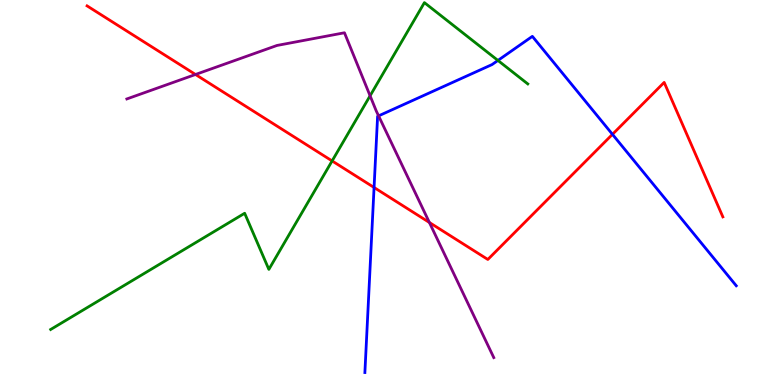[{'lines': ['blue', 'red'], 'intersections': [{'x': 4.83, 'y': 5.13}, {'x': 7.9, 'y': 6.51}]}, {'lines': ['green', 'red'], 'intersections': [{'x': 4.29, 'y': 5.82}]}, {'lines': ['purple', 'red'], 'intersections': [{'x': 2.52, 'y': 8.07}, {'x': 5.54, 'y': 4.22}]}, {'lines': ['blue', 'green'], 'intersections': [{'x': 6.42, 'y': 8.43}]}, {'lines': ['blue', 'purple'], 'intersections': [{'x': 4.89, 'y': 6.99}]}, {'lines': ['green', 'purple'], 'intersections': [{'x': 4.78, 'y': 7.51}]}]